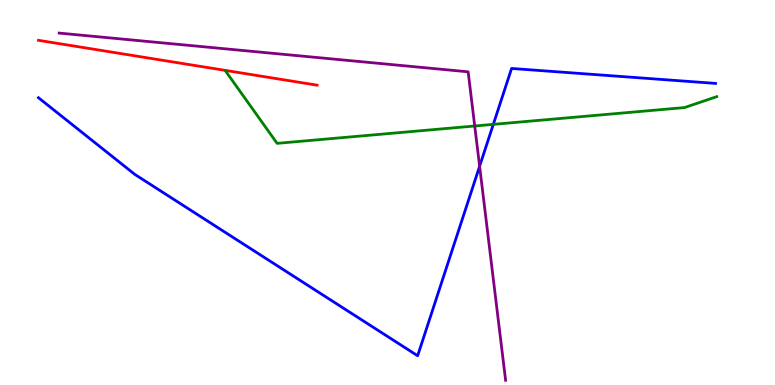[{'lines': ['blue', 'red'], 'intersections': []}, {'lines': ['green', 'red'], 'intersections': []}, {'lines': ['purple', 'red'], 'intersections': []}, {'lines': ['blue', 'green'], 'intersections': [{'x': 6.37, 'y': 6.77}]}, {'lines': ['blue', 'purple'], 'intersections': [{'x': 6.19, 'y': 5.68}]}, {'lines': ['green', 'purple'], 'intersections': [{'x': 6.13, 'y': 6.73}]}]